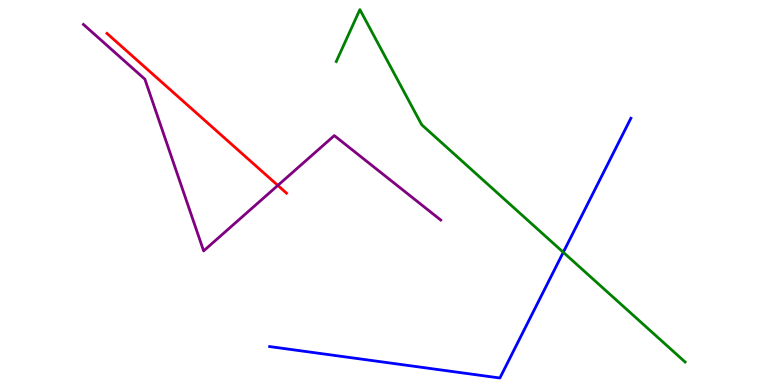[{'lines': ['blue', 'red'], 'intersections': []}, {'lines': ['green', 'red'], 'intersections': []}, {'lines': ['purple', 'red'], 'intersections': [{'x': 3.58, 'y': 5.18}]}, {'lines': ['blue', 'green'], 'intersections': [{'x': 7.27, 'y': 3.45}]}, {'lines': ['blue', 'purple'], 'intersections': []}, {'lines': ['green', 'purple'], 'intersections': []}]